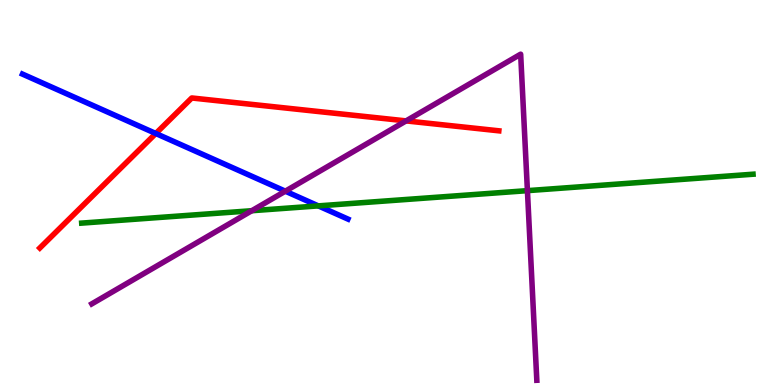[{'lines': ['blue', 'red'], 'intersections': [{'x': 2.01, 'y': 6.53}]}, {'lines': ['green', 'red'], 'intersections': []}, {'lines': ['purple', 'red'], 'intersections': [{'x': 5.24, 'y': 6.86}]}, {'lines': ['blue', 'green'], 'intersections': [{'x': 4.11, 'y': 4.65}]}, {'lines': ['blue', 'purple'], 'intersections': [{'x': 3.68, 'y': 5.03}]}, {'lines': ['green', 'purple'], 'intersections': [{'x': 3.25, 'y': 4.53}, {'x': 6.81, 'y': 5.05}]}]